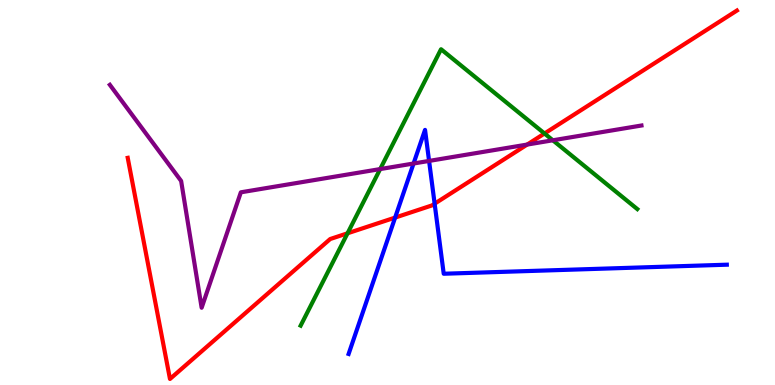[{'lines': ['blue', 'red'], 'intersections': [{'x': 5.1, 'y': 4.35}, {'x': 5.61, 'y': 4.71}]}, {'lines': ['green', 'red'], 'intersections': [{'x': 4.48, 'y': 3.94}, {'x': 7.03, 'y': 6.53}]}, {'lines': ['purple', 'red'], 'intersections': [{'x': 6.8, 'y': 6.25}]}, {'lines': ['blue', 'green'], 'intersections': []}, {'lines': ['blue', 'purple'], 'intersections': [{'x': 5.34, 'y': 5.75}, {'x': 5.54, 'y': 5.82}]}, {'lines': ['green', 'purple'], 'intersections': [{'x': 4.91, 'y': 5.61}, {'x': 7.13, 'y': 6.36}]}]